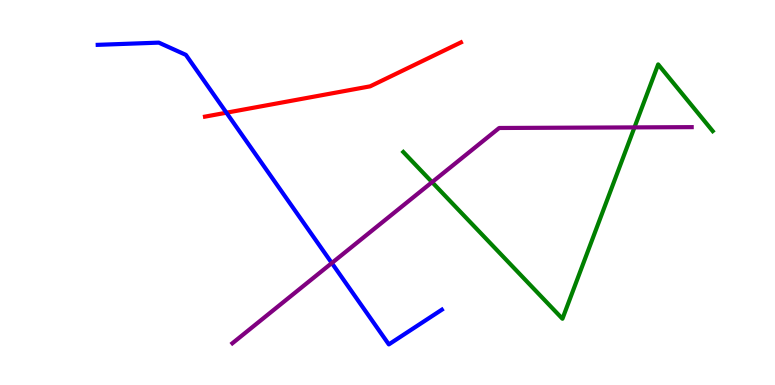[{'lines': ['blue', 'red'], 'intersections': [{'x': 2.92, 'y': 7.07}]}, {'lines': ['green', 'red'], 'intersections': []}, {'lines': ['purple', 'red'], 'intersections': []}, {'lines': ['blue', 'green'], 'intersections': []}, {'lines': ['blue', 'purple'], 'intersections': [{'x': 4.28, 'y': 3.17}]}, {'lines': ['green', 'purple'], 'intersections': [{'x': 5.58, 'y': 5.27}, {'x': 8.19, 'y': 6.69}]}]